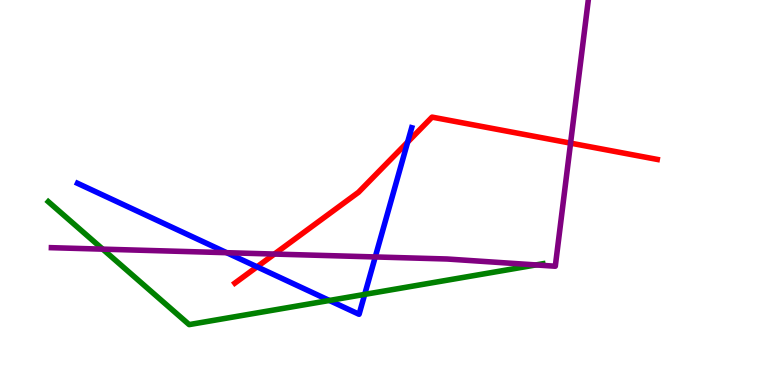[{'lines': ['blue', 'red'], 'intersections': [{'x': 3.32, 'y': 3.07}, {'x': 5.26, 'y': 6.31}]}, {'lines': ['green', 'red'], 'intersections': []}, {'lines': ['purple', 'red'], 'intersections': [{'x': 3.54, 'y': 3.4}, {'x': 7.36, 'y': 6.28}]}, {'lines': ['blue', 'green'], 'intersections': [{'x': 4.25, 'y': 2.2}, {'x': 4.71, 'y': 2.35}]}, {'lines': ['blue', 'purple'], 'intersections': [{'x': 2.92, 'y': 3.44}, {'x': 4.84, 'y': 3.33}]}, {'lines': ['green', 'purple'], 'intersections': [{'x': 1.33, 'y': 3.53}, {'x': 6.91, 'y': 3.12}]}]